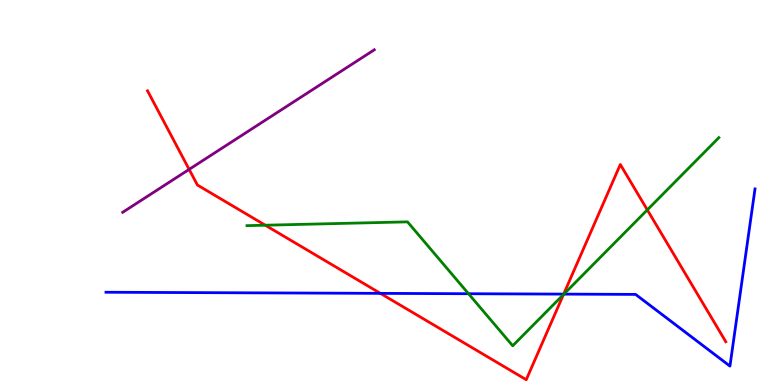[{'lines': ['blue', 'red'], 'intersections': [{'x': 4.91, 'y': 2.38}, {'x': 7.27, 'y': 2.36}]}, {'lines': ['green', 'red'], 'intersections': [{'x': 3.42, 'y': 4.15}, {'x': 7.27, 'y': 2.35}, {'x': 8.35, 'y': 4.55}]}, {'lines': ['purple', 'red'], 'intersections': [{'x': 2.44, 'y': 5.6}]}, {'lines': ['blue', 'green'], 'intersections': [{'x': 6.05, 'y': 2.37}, {'x': 7.28, 'y': 2.36}]}, {'lines': ['blue', 'purple'], 'intersections': []}, {'lines': ['green', 'purple'], 'intersections': []}]